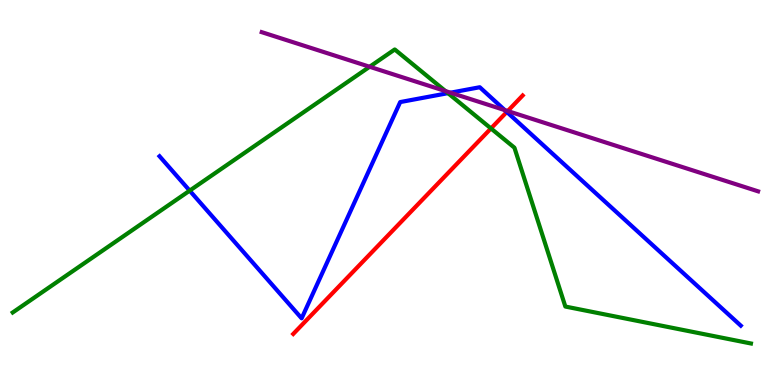[{'lines': ['blue', 'red'], 'intersections': [{'x': 6.54, 'y': 7.09}]}, {'lines': ['green', 'red'], 'intersections': [{'x': 6.34, 'y': 6.66}]}, {'lines': ['purple', 'red'], 'intersections': [{'x': 6.55, 'y': 7.12}]}, {'lines': ['blue', 'green'], 'intersections': [{'x': 2.45, 'y': 5.05}, {'x': 5.78, 'y': 7.58}]}, {'lines': ['blue', 'purple'], 'intersections': [{'x': 5.81, 'y': 7.59}, {'x': 6.51, 'y': 7.14}]}, {'lines': ['green', 'purple'], 'intersections': [{'x': 4.77, 'y': 8.27}, {'x': 5.75, 'y': 7.63}]}]